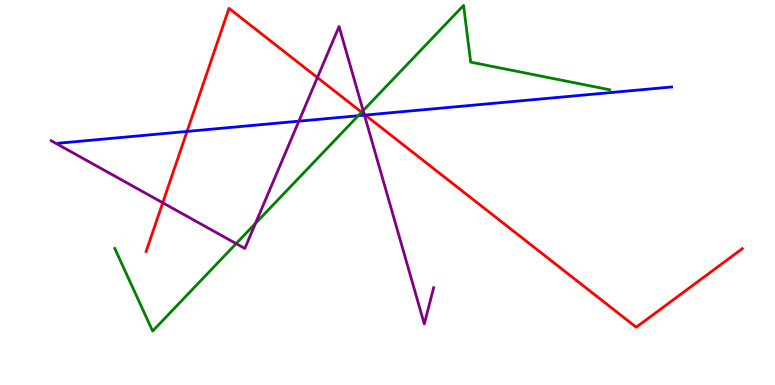[{'lines': ['blue', 'red'], 'intersections': [{'x': 2.41, 'y': 6.59}, {'x': 4.71, 'y': 7.01}]}, {'lines': ['green', 'red'], 'intersections': [{'x': 4.67, 'y': 7.09}]}, {'lines': ['purple', 'red'], 'intersections': [{'x': 2.1, 'y': 4.73}, {'x': 4.1, 'y': 7.98}, {'x': 4.7, 'y': 7.03}]}, {'lines': ['blue', 'green'], 'intersections': [{'x': 4.62, 'y': 6.99}]}, {'lines': ['blue', 'purple'], 'intersections': [{'x': 3.86, 'y': 6.85}, {'x': 4.7, 'y': 7.01}]}, {'lines': ['green', 'purple'], 'intersections': [{'x': 3.05, 'y': 3.67}, {'x': 3.3, 'y': 4.2}, {'x': 4.69, 'y': 7.13}]}]